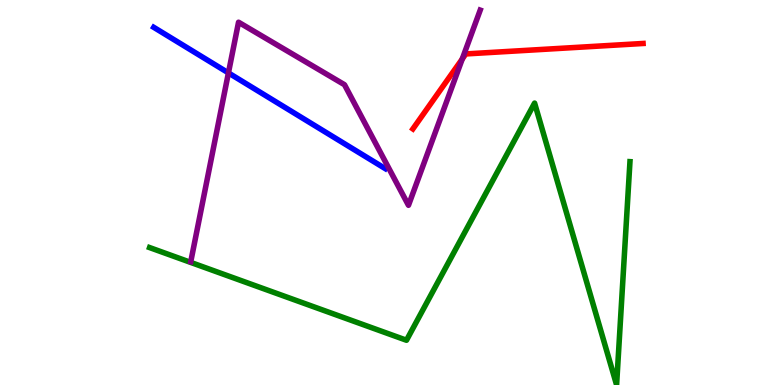[{'lines': ['blue', 'red'], 'intersections': []}, {'lines': ['green', 'red'], 'intersections': []}, {'lines': ['purple', 'red'], 'intersections': [{'x': 5.96, 'y': 8.47}]}, {'lines': ['blue', 'green'], 'intersections': []}, {'lines': ['blue', 'purple'], 'intersections': [{'x': 2.95, 'y': 8.11}]}, {'lines': ['green', 'purple'], 'intersections': []}]